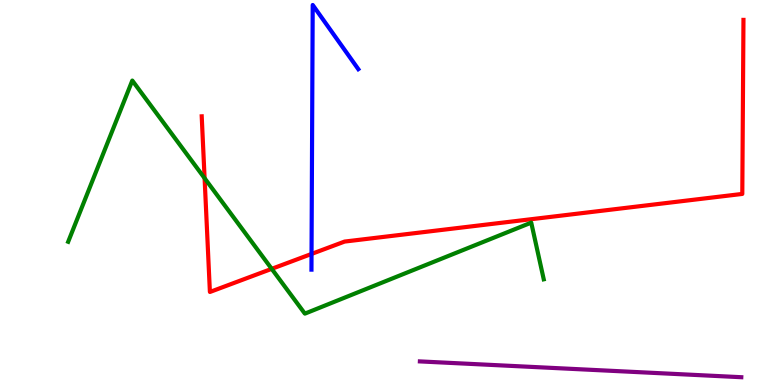[{'lines': ['blue', 'red'], 'intersections': [{'x': 4.02, 'y': 3.4}]}, {'lines': ['green', 'red'], 'intersections': [{'x': 2.64, 'y': 5.37}, {'x': 3.51, 'y': 3.02}]}, {'lines': ['purple', 'red'], 'intersections': []}, {'lines': ['blue', 'green'], 'intersections': []}, {'lines': ['blue', 'purple'], 'intersections': []}, {'lines': ['green', 'purple'], 'intersections': []}]